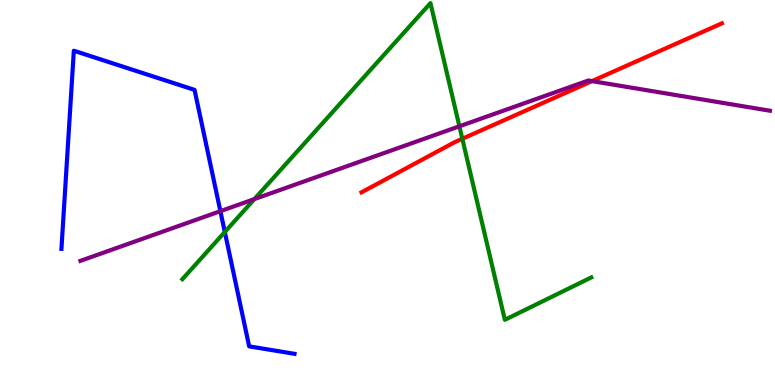[{'lines': ['blue', 'red'], 'intersections': []}, {'lines': ['green', 'red'], 'intersections': [{'x': 5.97, 'y': 6.4}]}, {'lines': ['purple', 'red'], 'intersections': [{'x': 7.64, 'y': 7.89}]}, {'lines': ['blue', 'green'], 'intersections': [{'x': 2.9, 'y': 3.97}]}, {'lines': ['blue', 'purple'], 'intersections': [{'x': 2.84, 'y': 4.52}]}, {'lines': ['green', 'purple'], 'intersections': [{'x': 3.28, 'y': 4.83}, {'x': 5.93, 'y': 6.72}]}]